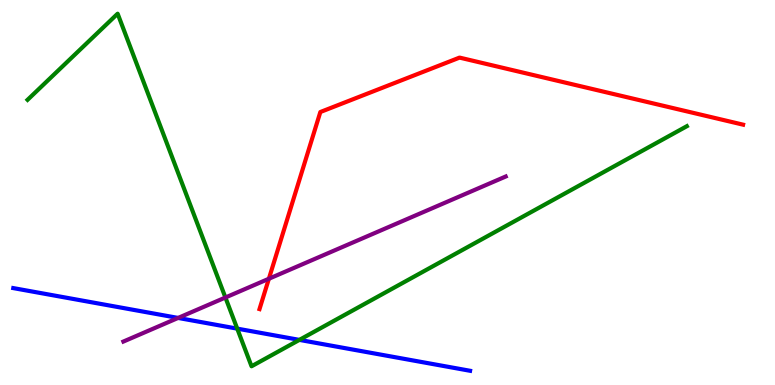[{'lines': ['blue', 'red'], 'intersections': []}, {'lines': ['green', 'red'], 'intersections': []}, {'lines': ['purple', 'red'], 'intersections': [{'x': 3.47, 'y': 2.76}]}, {'lines': ['blue', 'green'], 'intersections': [{'x': 3.06, 'y': 1.46}, {'x': 3.86, 'y': 1.17}]}, {'lines': ['blue', 'purple'], 'intersections': [{'x': 2.3, 'y': 1.74}]}, {'lines': ['green', 'purple'], 'intersections': [{'x': 2.91, 'y': 2.27}]}]